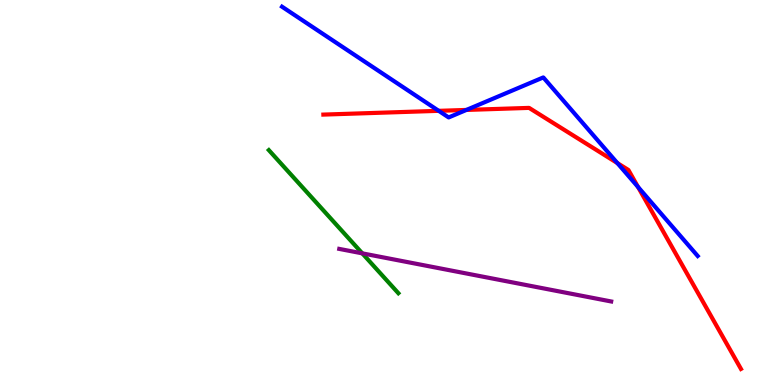[{'lines': ['blue', 'red'], 'intersections': [{'x': 5.66, 'y': 7.12}, {'x': 6.02, 'y': 7.14}, {'x': 7.97, 'y': 5.76}, {'x': 8.23, 'y': 5.14}]}, {'lines': ['green', 'red'], 'intersections': []}, {'lines': ['purple', 'red'], 'intersections': []}, {'lines': ['blue', 'green'], 'intersections': []}, {'lines': ['blue', 'purple'], 'intersections': []}, {'lines': ['green', 'purple'], 'intersections': [{'x': 4.67, 'y': 3.42}]}]